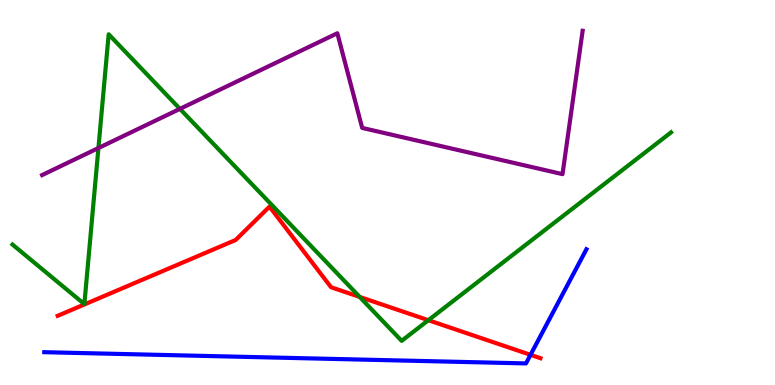[{'lines': ['blue', 'red'], 'intersections': [{'x': 6.85, 'y': 0.784}]}, {'lines': ['green', 'red'], 'intersections': [{'x': 4.64, 'y': 2.29}, {'x': 5.53, 'y': 1.68}]}, {'lines': ['purple', 'red'], 'intersections': []}, {'lines': ['blue', 'green'], 'intersections': []}, {'lines': ['blue', 'purple'], 'intersections': []}, {'lines': ['green', 'purple'], 'intersections': [{'x': 1.27, 'y': 6.16}, {'x': 2.32, 'y': 7.17}]}]